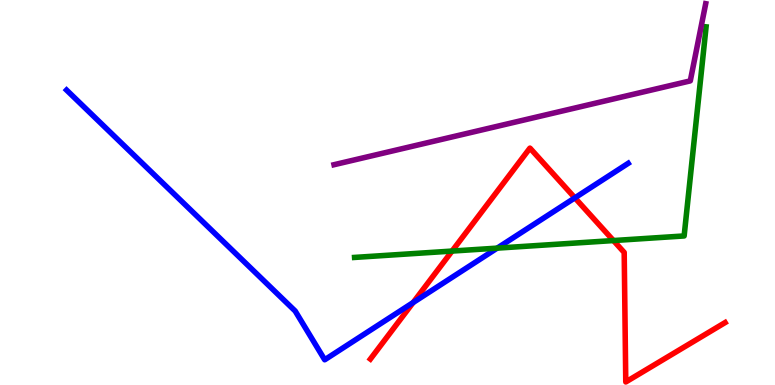[{'lines': ['blue', 'red'], 'intersections': [{'x': 5.33, 'y': 2.14}, {'x': 7.42, 'y': 4.86}]}, {'lines': ['green', 'red'], 'intersections': [{'x': 5.83, 'y': 3.48}, {'x': 7.92, 'y': 3.75}]}, {'lines': ['purple', 'red'], 'intersections': []}, {'lines': ['blue', 'green'], 'intersections': [{'x': 6.42, 'y': 3.56}]}, {'lines': ['blue', 'purple'], 'intersections': []}, {'lines': ['green', 'purple'], 'intersections': []}]